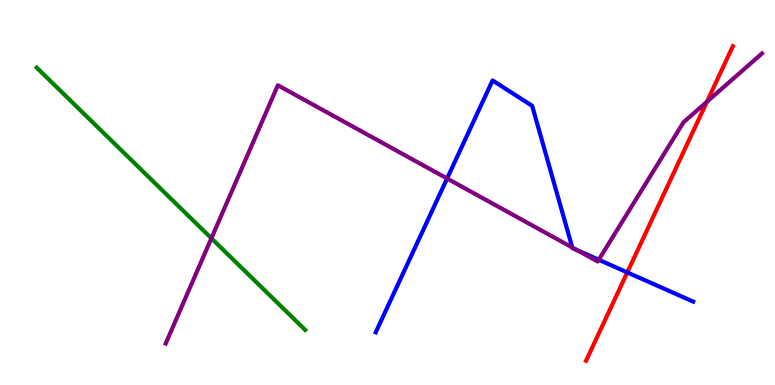[{'lines': ['blue', 'red'], 'intersections': [{'x': 8.09, 'y': 2.92}]}, {'lines': ['green', 'red'], 'intersections': []}, {'lines': ['purple', 'red'], 'intersections': [{'x': 9.12, 'y': 7.36}]}, {'lines': ['blue', 'green'], 'intersections': []}, {'lines': ['blue', 'purple'], 'intersections': [{'x': 5.77, 'y': 5.36}, {'x': 7.38, 'y': 3.57}, {'x': 7.45, 'y': 3.5}, {'x': 7.73, 'y': 3.25}]}, {'lines': ['green', 'purple'], 'intersections': [{'x': 2.73, 'y': 3.81}]}]